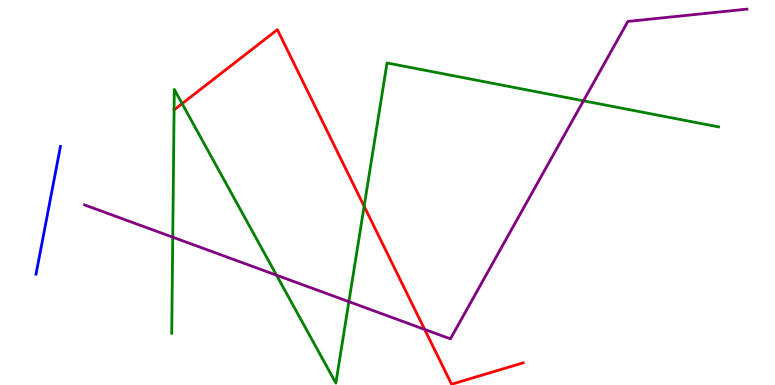[{'lines': ['blue', 'red'], 'intersections': []}, {'lines': ['green', 'red'], 'intersections': [{'x': 2.35, 'y': 7.31}, {'x': 4.7, 'y': 4.64}]}, {'lines': ['purple', 'red'], 'intersections': [{'x': 5.48, 'y': 1.44}]}, {'lines': ['blue', 'green'], 'intersections': []}, {'lines': ['blue', 'purple'], 'intersections': []}, {'lines': ['green', 'purple'], 'intersections': [{'x': 2.23, 'y': 3.84}, {'x': 3.57, 'y': 2.85}, {'x': 4.5, 'y': 2.16}, {'x': 7.53, 'y': 7.38}]}]